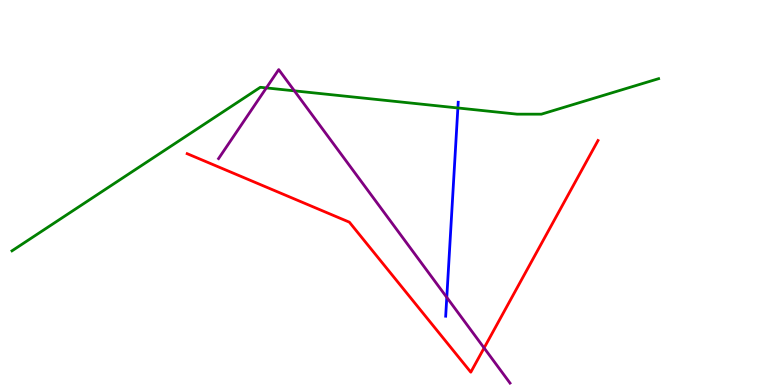[{'lines': ['blue', 'red'], 'intersections': []}, {'lines': ['green', 'red'], 'intersections': []}, {'lines': ['purple', 'red'], 'intersections': [{'x': 6.25, 'y': 0.962}]}, {'lines': ['blue', 'green'], 'intersections': [{'x': 5.91, 'y': 7.2}]}, {'lines': ['blue', 'purple'], 'intersections': [{'x': 5.76, 'y': 2.28}]}, {'lines': ['green', 'purple'], 'intersections': [{'x': 3.44, 'y': 7.72}, {'x': 3.8, 'y': 7.64}]}]